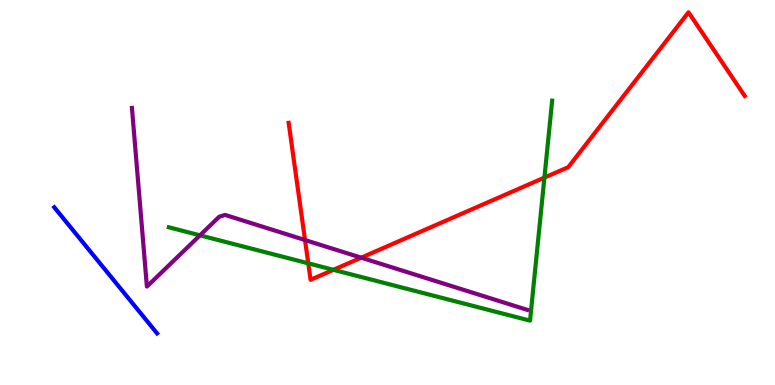[{'lines': ['blue', 'red'], 'intersections': []}, {'lines': ['green', 'red'], 'intersections': [{'x': 3.98, 'y': 3.16}, {'x': 4.3, 'y': 2.99}, {'x': 7.02, 'y': 5.39}]}, {'lines': ['purple', 'red'], 'intersections': [{'x': 3.94, 'y': 3.77}, {'x': 4.66, 'y': 3.31}]}, {'lines': ['blue', 'green'], 'intersections': []}, {'lines': ['blue', 'purple'], 'intersections': []}, {'lines': ['green', 'purple'], 'intersections': [{'x': 2.58, 'y': 3.89}]}]